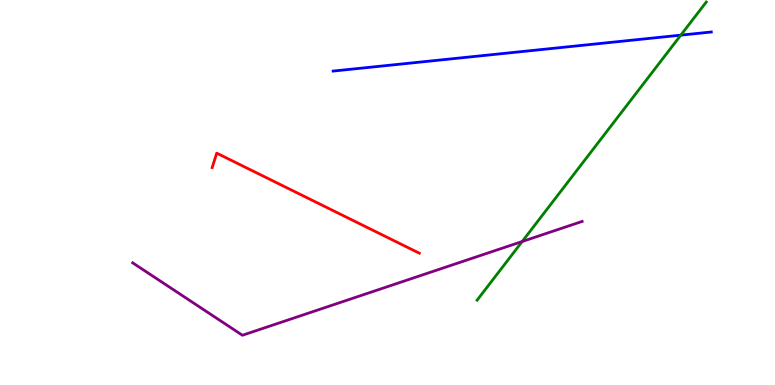[{'lines': ['blue', 'red'], 'intersections': []}, {'lines': ['green', 'red'], 'intersections': []}, {'lines': ['purple', 'red'], 'intersections': []}, {'lines': ['blue', 'green'], 'intersections': [{'x': 8.78, 'y': 9.09}]}, {'lines': ['blue', 'purple'], 'intersections': []}, {'lines': ['green', 'purple'], 'intersections': [{'x': 6.74, 'y': 3.73}]}]